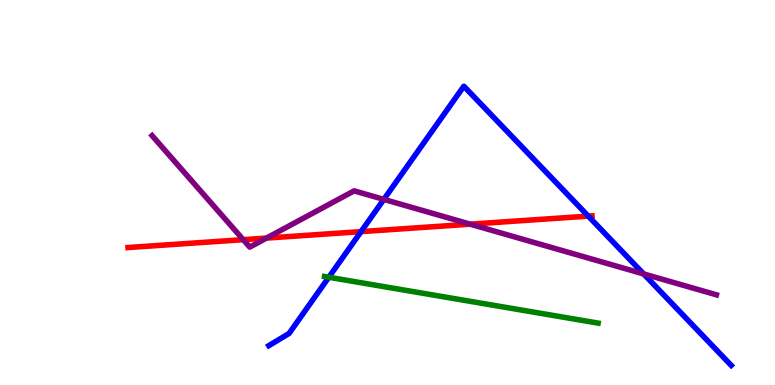[{'lines': ['blue', 'red'], 'intersections': [{'x': 4.66, 'y': 3.98}, {'x': 7.59, 'y': 4.39}]}, {'lines': ['green', 'red'], 'intersections': []}, {'lines': ['purple', 'red'], 'intersections': [{'x': 3.14, 'y': 3.77}, {'x': 3.44, 'y': 3.82}, {'x': 6.07, 'y': 4.18}]}, {'lines': ['blue', 'green'], 'intersections': [{'x': 4.24, 'y': 2.8}]}, {'lines': ['blue', 'purple'], 'intersections': [{'x': 4.95, 'y': 4.82}, {'x': 8.3, 'y': 2.89}]}, {'lines': ['green', 'purple'], 'intersections': []}]